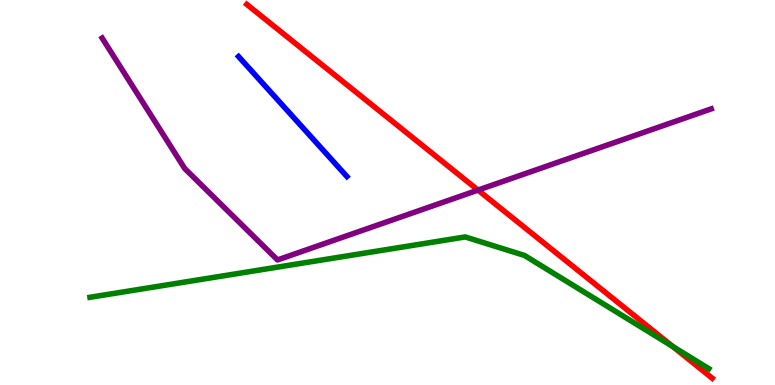[{'lines': ['blue', 'red'], 'intersections': []}, {'lines': ['green', 'red'], 'intersections': [{'x': 8.68, 'y': 0.999}]}, {'lines': ['purple', 'red'], 'intersections': [{'x': 6.17, 'y': 5.06}]}, {'lines': ['blue', 'green'], 'intersections': []}, {'lines': ['blue', 'purple'], 'intersections': []}, {'lines': ['green', 'purple'], 'intersections': []}]